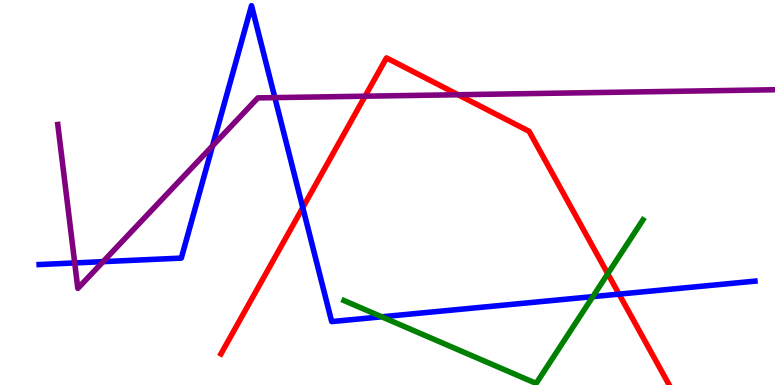[{'lines': ['blue', 'red'], 'intersections': [{'x': 3.91, 'y': 4.61}, {'x': 7.99, 'y': 2.36}]}, {'lines': ['green', 'red'], 'intersections': [{'x': 7.84, 'y': 2.89}]}, {'lines': ['purple', 'red'], 'intersections': [{'x': 4.71, 'y': 7.5}, {'x': 5.91, 'y': 7.54}]}, {'lines': ['blue', 'green'], 'intersections': [{'x': 4.93, 'y': 1.77}, {'x': 7.65, 'y': 2.3}]}, {'lines': ['blue', 'purple'], 'intersections': [{'x': 0.964, 'y': 3.17}, {'x': 1.33, 'y': 3.2}, {'x': 2.74, 'y': 6.21}, {'x': 3.55, 'y': 7.46}]}, {'lines': ['green', 'purple'], 'intersections': []}]